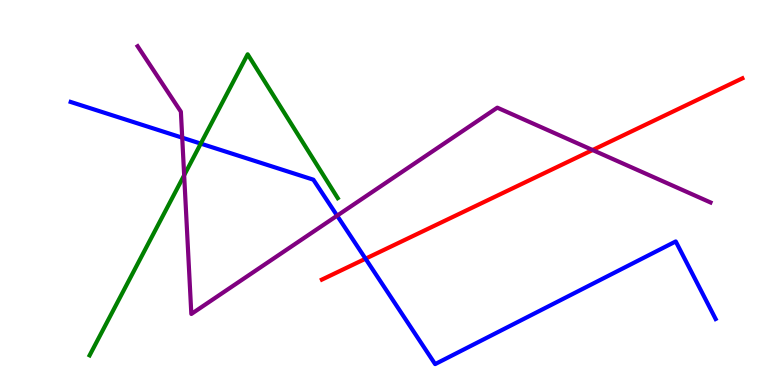[{'lines': ['blue', 'red'], 'intersections': [{'x': 4.72, 'y': 3.28}]}, {'lines': ['green', 'red'], 'intersections': []}, {'lines': ['purple', 'red'], 'intersections': [{'x': 7.65, 'y': 6.1}]}, {'lines': ['blue', 'green'], 'intersections': [{'x': 2.59, 'y': 6.27}]}, {'lines': ['blue', 'purple'], 'intersections': [{'x': 2.35, 'y': 6.42}, {'x': 4.35, 'y': 4.4}]}, {'lines': ['green', 'purple'], 'intersections': [{'x': 2.38, 'y': 5.45}]}]